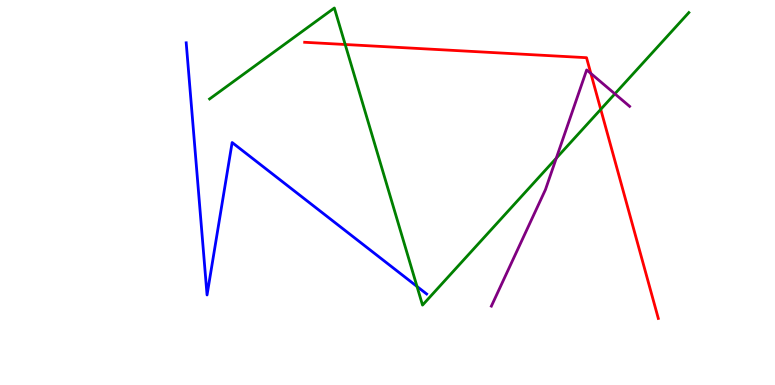[{'lines': ['blue', 'red'], 'intersections': []}, {'lines': ['green', 'red'], 'intersections': [{'x': 4.45, 'y': 8.84}, {'x': 7.75, 'y': 7.16}]}, {'lines': ['purple', 'red'], 'intersections': [{'x': 7.62, 'y': 8.09}]}, {'lines': ['blue', 'green'], 'intersections': [{'x': 5.38, 'y': 2.56}]}, {'lines': ['blue', 'purple'], 'intersections': []}, {'lines': ['green', 'purple'], 'intersections': [{'x': 7.18, 'y': 5.89}, {'x': 7.93, 'y': 7.56}]}]